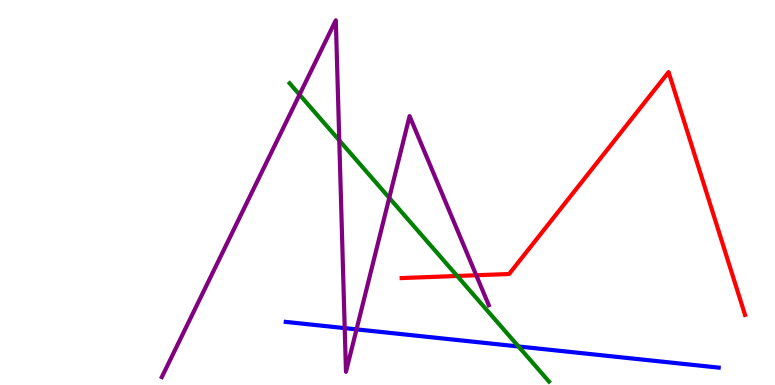[{'lines': ['blue', 'red'], 'intersections': []}, {'lines': ['green', 'red'], 'intersections': [{'x': 5.9, 'y': 2.83}]}, {'lines': ['purple', 'red'], 'intersections': [{'x': 6.15, 'y': 2.85}]}, {'lines': ['blue', 'green'], 'intersections': [{'x': 6.69, 'y': 1.0}]}, {'lines': ['blue', 'purple'], 'intersections': [{'x': 4.45, 'y': 1.48}, {'x': 4.6, 'y': 1.45}]}, {'lines': ['green', 'purple'], 'intersections': [{'x': 3.86, 'y': 7.54}, {'x': 4.38, 'y': 6.35}, {'x': 5.02, 'y': 4.86}]}]